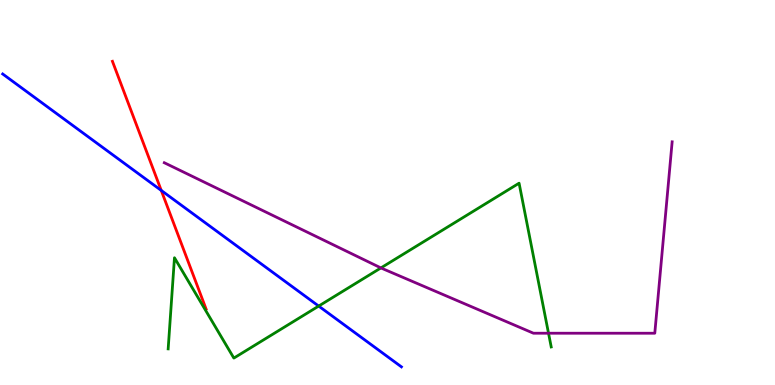[{'lines': ['blue', 'red'], 'intersections': [{'x': 2.08, 'y': 5.05}]}, {'lines': ['green', 'red'], 'intersections': []}, {'lines': ['purple', 'red'], 'intersections': []}, {'lines': ['blue', 'green'], 'intersections': [{'x': 4.11, 'y': 2.05}]}, {'lines': ['blue', 'purple'], 'intersections': []}, {'lines': ['green', 'purple'], 'intersections': [{'x': 4.91, 'y': 3.04}, {'x': 7.08, 'y': 1.34}]}]